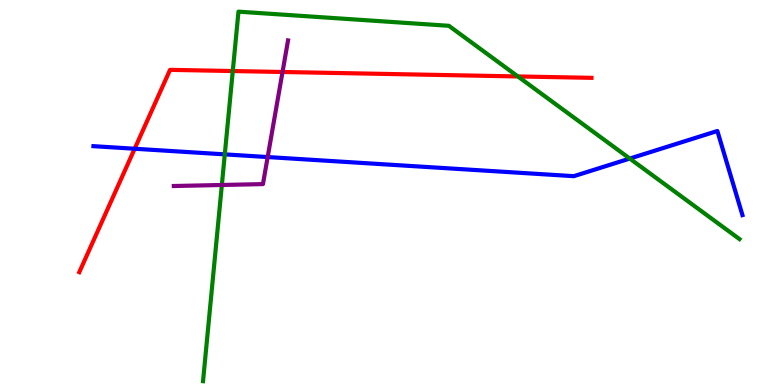[{'lines': ['blue', 'red'], 'intersections': [{'x': 1.74, 'y': 6.14}]}, {'lines': ['green', 'red'], 'intersections': [{'x': 3.0, 'y': 8.15}, {'x': 6.68, 'y': 8.01}]}, {'lines': ['purple', 'red'], 'intersections': [{'x': 3.65, 'y': 8.13}]}, {'lines': ['blue', 'green'], 'intersections': [{'x': 2.9, 'y': 5.99}, {'x': 8.13, 'y': 5.88}]}, {'lines': ['blue', 'purple'], 'intersections': [{'x': 3.45, 'y': 5.92}]}, {'lines': ['green', 'purple'], 'intersections': [{'x': 2.86, 'y': 5.2}]}]